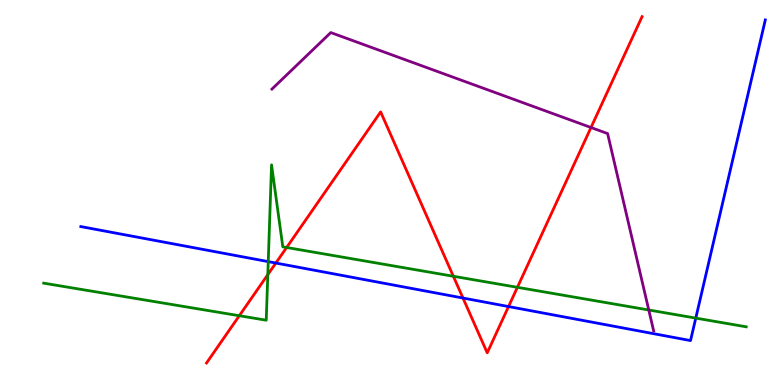[{'lines': ['blue', 'red'], 'intersections': [{'x': 3.56, 'y': 3.17}, {'x': 5.97, 'y': 2.26}, {'x': 6.56, 'y': 2.04}]}, {'lines': ['green', 'red'], 'intersections': [{'x': 3.09, 'y': 1.8}, {'x': 3.46, 'y': 2.87}, {'x': 3.7, 'y': 3.57}, {'x': 5.85, 'y': 2.82}, {'x': 6.68, 'y': 2.54}]}, {'lines': ['purple', 'red'], 'intersections': [{'x': 7.63, 'y': 6.69}]}, {'lines': ['blue', 'green'], 'intersections': [{'x': 3.46, 'y': 3.2}, {'x': 8.98, 'y': 1.74}]}, {'lines': ['blue', 'purple'], 'intersections': []}, {'lines': ['green', 'purple'], 'intersections': [{'x': 8.37, 'y': 1.95}]}]